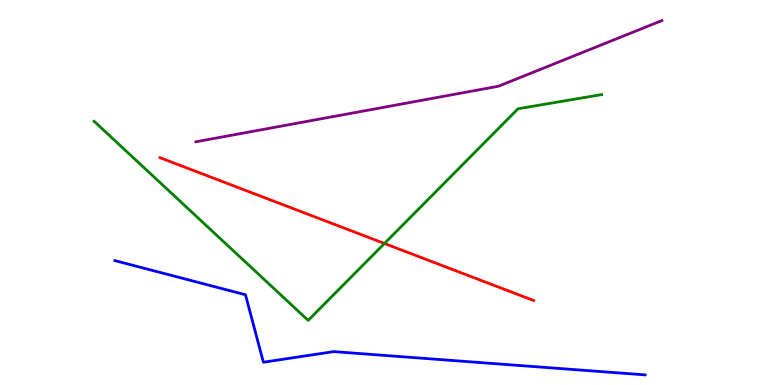[{'lines': ['blue', 'red'], 'intersections': []}, {'lines': ['green', 'red'], 'intersections': [{'x': 4.96, 'y': 3.68}]}, {'lines': ['purple', 'red'], 'intersections': []}, {'lines': ['blue', 'green'], 'intersections': []}, {'lines': ['blue', 'purple'], 'intersections': []}, {'lines': ['green', 'purple'], 'intersections': []}]